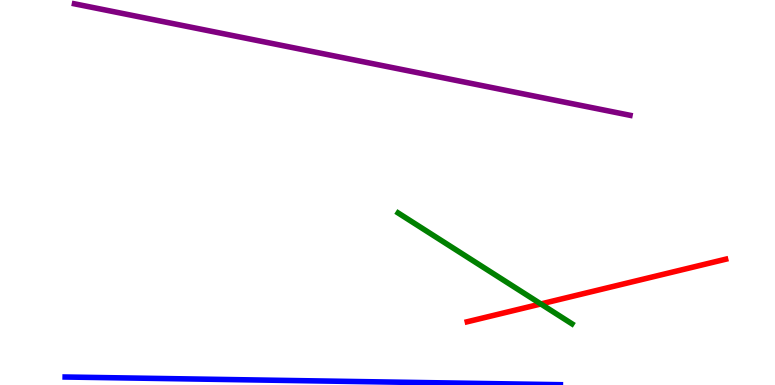[{'lines': ['blue', 'red'], 'intersections': []}, {'lines': ['green', 'red'], 'intersections': [{'x': 6.98, 'y': 2.11}]}, {'lines': ['purple', 'red'], 'intersections': []}, {'lines': ['blue', 'green'], 'intersections': []}, {'lines': ['blue', 'purple'], 'intersections': []}, {'lines': ['green', 'purple'], 'intersections': []}]